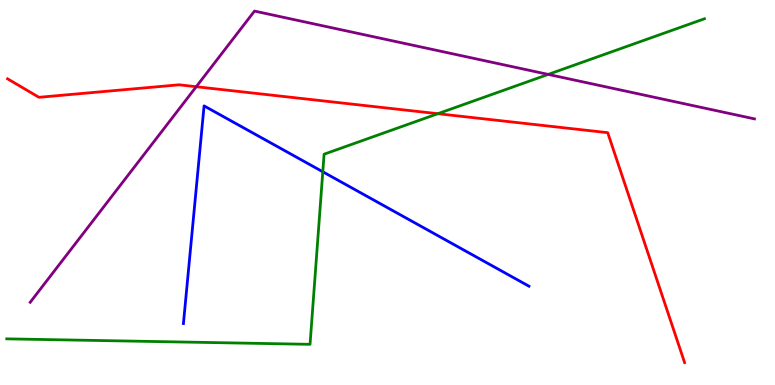[{'lines': ['blue', 'red'], 'intersections': []}, {'lines': ['green', 'red'], 'intersections': [{'x': 5.65, 'y': 7.05}]}, {'lines': ['purple', 'red'], 'intersections': [{'x': 2.53, 'y': 7.75}]}, {'lines': ['blue', 'green'], 'intersections': [{'x': 4.17, 'y': 5.54}]}, {'lines': ['blue', 'purple'], 'intersections': []}, {'lines': ['green', 'purple'], 'intersections': [{'x': 7.07, 'y': 8.07}]}]